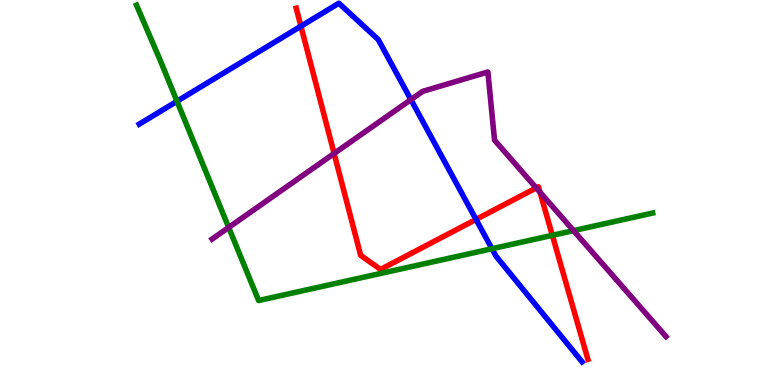[{'lines': ['blue', 'red'], 'intersections': [{'x': 3.88, 'y': 9.32}, {'x': 6.14, 'y': 4.3}]}, {'lines': ['green', 'red'], 'intersections': [{'x': 7.13, 'y': 3.89}]}, {'lines': ['purple', 'red'], 'intersections': [{'x': 4.31, 'y': 6.01}, {'x': 6.92, 'y': 5.12}, {'x': 6.97, 'y': 5.01}]}, {'lines': ['blue', 'green'], 'intersections': [{'x': 2.28, 'y': 7.37}, {'x': 6.35, 'y': 3.54}]}, {'lines': ['blue', 'purple'], 'intersections': [{'x': 5.3, 'y': 7.41}]}, {'lines': ['green', 'purple'], 'intersections': [{'x': 2.95, 'y': 4.09}, {'x': 7.4, 'y': 4.01}]}]